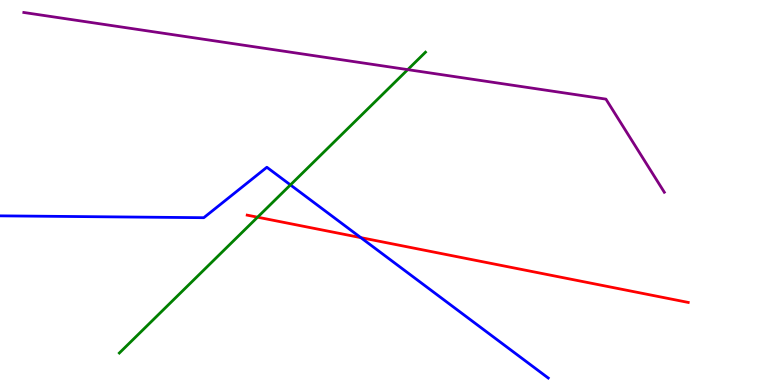[{'lines': ['blue', 'red'], 'intersections': [{'x': 4.66, 'y': 3.83}]}, {'lines': ['green', 'red'], 'intersections': [{'x': 3.32, 'y': 4.36}]}, {'lines': ['purple', 'red'], 'intersections': []}, {'lines': ['blue', 'green'], 'intersections': [{'x': 3.75, 'y': 5.2}]}, {'lines': ['blue', 'purple'], 'intersections': []}, {'lines': ['green', 'purple'], 'intersections': [{'x': 5.26, 'y': 8.19}]}]